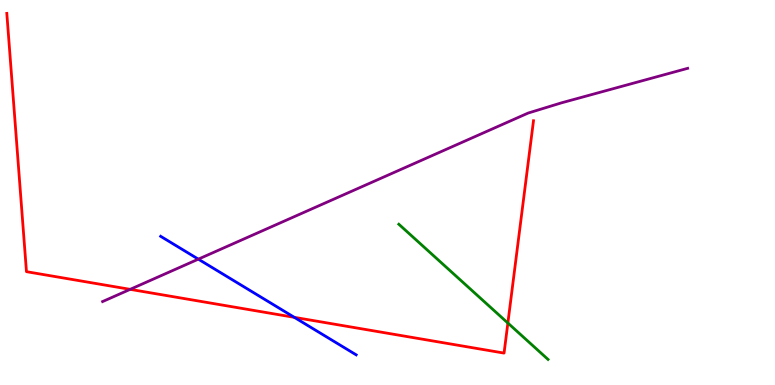[{'lines': ['blue', 'red'], 'intersections': [{'x': 3.8, 'y': 1.76}]}, {'lines': ['green', 'red'], 'intersections': [{'x': 6.55, 'y': 1.61}]}, {'lines': ['purple', 'red'], 'intersections': [{'x': 1.68, 'y': 2.48}]}, {'lines': ['blue', 'green'], 'intersections': []}, {'lines': ['blue', 'purple'], 'intersections': [{'x': 2.56, 'y': 3.27}]}, {'lines': ['green', 'purple'], 'intersections': []}]